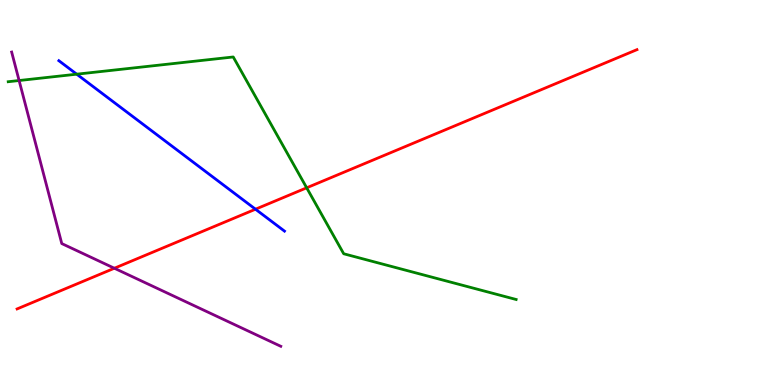[{'lines': ['blue', 'red'], 'intersections': [{'x': 3.3, 'y': 4.57}]}, {'lines': ['green', 'red'], 'intersections': [{'x': 3.96, 'y': 5.12}]}, {'lines': ['purple', 'red'], 'intersections': [{'x': 1.48, 'y': 3.03}]}, {'lines': ['blue', 'green'], 'intersections': [{'x': 0.99, 'y': 8.07}]}, {'lines': ['blue', 'purple'], 'intersections': []}, {'lines': ['green', 'purple'], 'intersections': [{'x': 0.247, 'y': 7.91}]}]